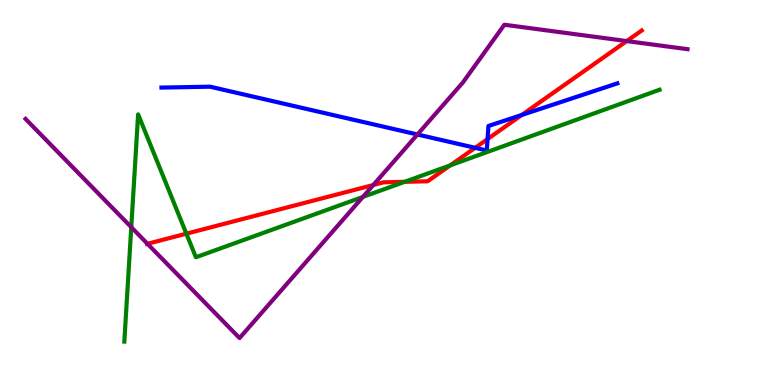[{'lines': ['blue', 'red'], 'intersections': [{'x': 6.13, 'y': 6.16}, {'x': 6.29, 'y': 6.39}, {'x': 6.73, 'y': 7.01}]}, {'lines': ['green', 'red'], 'intersections': [{'x': 2.4, 'y': 3.93}, {'x': 5.22, 'y': 5.28}, {'x': 5.81, 'y': 5.7}]}, {'lines': ['purple', 'red'], 'intersections': [{'x': 1.9, 'y': 3.67}, {'x': 4.82, 'y': 5.19}, {'x': 8.09, 'y': 8.93}]}, {'lines': ['blue', 'green'], 'intersections': []}, {'lines': ['blue', 'purple'], 'intersections': [{'x': 5.39, 'y': 6.51}]}, {'lines': ['green', 'purple'], 'intersections': [{'x': 1.69, 'y': 4.1}, {'x': 4.68, 'y': 4.88}]}]